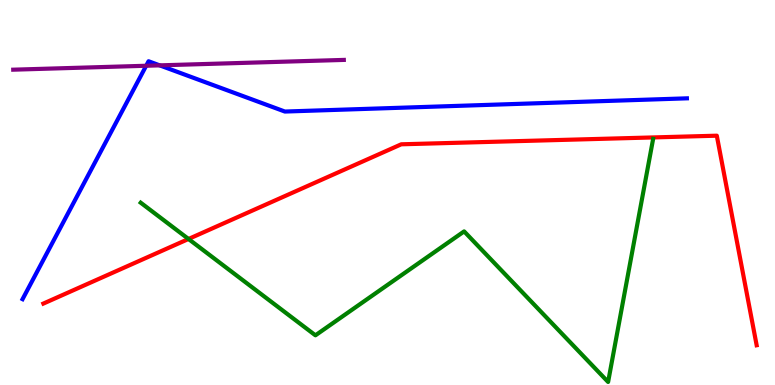[{'lines': ['blue', 'red'], 'intersections': []}, {'lines': ['green', 'red'], 'intersections': [{'x': 2.43, 'y': 3.79}]}, {'lines': ['purple', 'red'], 'intersections': []}, {'lines': ['blue', 'green'], 'intersections': []}, {'lines': ['blue', 'purple'], 'intersections': [{'x': 1.89, 'y': 8.29}, {'x': 2.06, 'y': 8.3}]}, {'lines': ['green', 'purple'], 'intersections': []}]